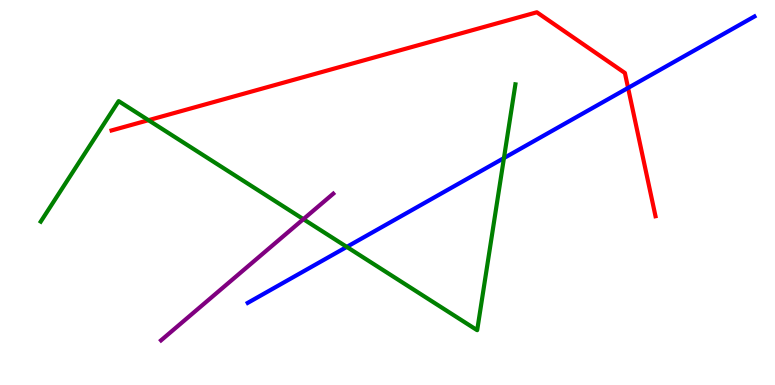[{'lines': ['blue', 'red'], 'intersections': [{'x': 8.1, 'y': 7.72}]}, {'lines': ['green', 'red'], 'intersections': [{'x': 1.92, 'y': 6.88}]}, {'lines': ['purple', 'red'], 'intersections': []}, {'lines': ['blue', 'green'], 'intersections': [{'x': 4.47, 'y': 3.59}, {'x': 6.5, 'y': 5.89}]}, {'lines': ['blue', 'purple'], 'intersections': []}, {'lines': ['green', 'purple'], 'intersections': [{'x': 3.91, 'y': 4.31}]}]